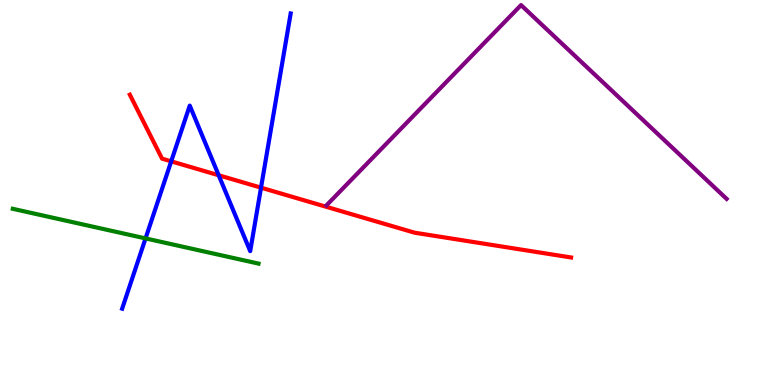[{'lines': ['blue', 'red'], 'intersections': [{'x': 2.21, 'y': 5.81}, {'x': 2.82, 'y': 5.45}, {'x': 3.37, 'y': 5.13}]}, {'lines': ['green', 'red'], 'intersections': []}, {'lines': ['purple', 'red'], 'intersections': []}, {'lines': ['blue', 'green'], 'intersections': [{'x': 1.88, 'y': 3.81}]}, {'lines': ['blue', 'purple'], 'intersections': []}, {'lines': ['green', 'purple'], 'intersections': []}]